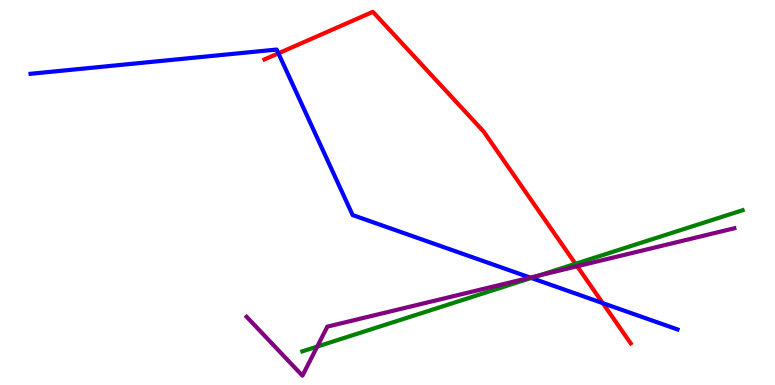[{'lines': ['blue', 'red'], 'intersections': [{'x': 3.59, 'y': 8.62}, {'x': 7.78, 'y': 2.13}]}, {'lines': ['green', 'red'], 'intersections': [{'x': 7.43, 'y': 3.15}]}, {'lines': ['purple', 'red'], 'intersections': [{'x': 7.45, 'y': 3.08}]}, {'lines': ['blue', 'green'], 'intersections': [{'x': 6.86, 'y': 2.78}]}, {'lines': ['blue', 'purple'], 'intersections': [{'x': 6.84, 'y': 2.79}]}, {'lines': ['green', 'purple'], 'intersections': [{'x': 4.09, 'y': 0.998}, {'x': 6.96, 'y': 2.84}]}]